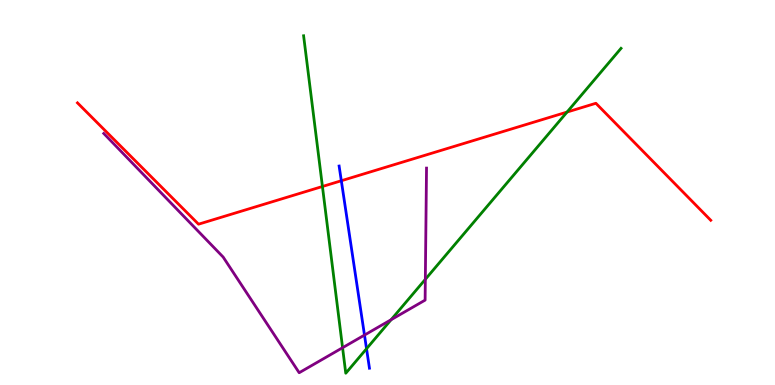[{'lines': ['blue', 'red'], 'intersections': [{'x': 4.4, 'y': 5.31}]}, {'lines': ['green', 'red'], 'intersections': [{'x': 4.16, 'y': 5.16}, {'x': 7.32, 'y': 7.09}]}, {'lines': ['purple', 'red'], 'intersections': []}, {'lines': ['blue', 'green'], 'intersections': [{'x': 4.73, 'y': 0.942}]}, {'lines': ['blue', 'purple'], 'intersections': [{'x': 4.7, 'y': 1.3}]}, {'lines': ['green', 'purple'], 'intersections': [{'x': 4.42, 'y': 0.968}, {'x': 5.05, 'y': 1.7}, {'x': 5.49, 'y': 2.74}]}]